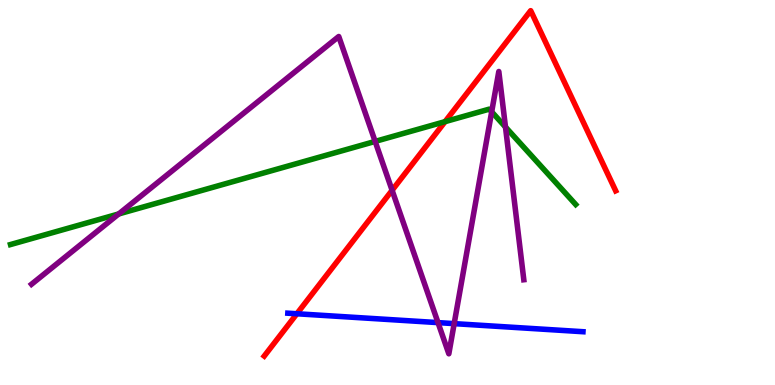[{'lines': ['blue', 'red'], 'intersections': [{'x': 3.83, 'y': 1.85}]}, {'lines': ['green', 'red'], 'intersections': [{'x': 5.74, 'y': 6.84}]}, {'lines': ['purple', 'red'], 'intersections': [{'x': 5.06, 'y': 5.06}]}, {'lines': ['blue', 'green'], 'intersections': []}, {'lines': ['blue', 'purple'], 'intersections': [{'x': 5.65, 'y': 1.62}, {'x': 5.86, 'y': 1.59}]}, {'lines': ['green', 'purple'], 'intersections': [{'x': 1.53, 'y': 4.44}, {'x': 4.84, 'y': 6.33}, {'x': 6.34, 'y': 7.1}, {'x': 6.52, 'y': 6.7}]}]